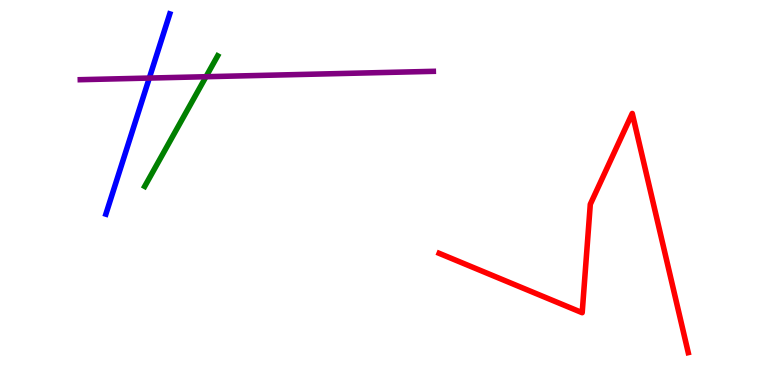[{'lines': ['blue', 'red'], 'intersections': []}, {'lines': ['green', 'red'], 'intersections': []}, {'lines': ['purple', 'red'], 'intersections': []}, {'lines': ['blue', 'green'], 'intersections': []}, {'lines': ['blue', 'purple'], 'intersections': [{'x': 1.93, 'y': 7.97}]}, {'lines': ['green', 'purple'], 'intersections': [{'x': 2.66, 'y': 8.01}]}]